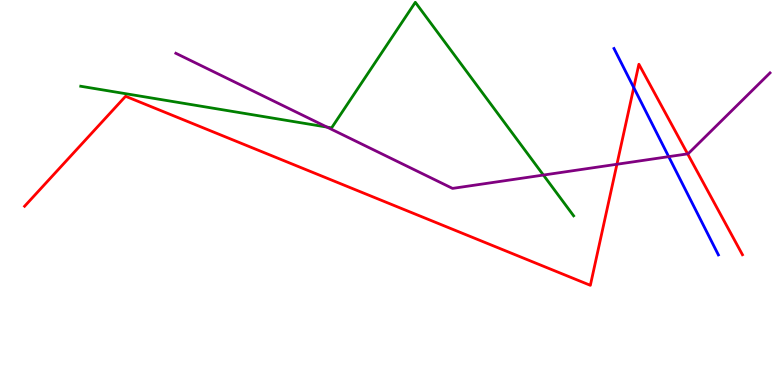[{'lines': ['blue', 'red'], 'intersections': [{'x': 8.18, 'y': 7.73}]}, {'lines': ['green', 'red'], 'intersections': []}, {'lines': ['purple', 'red'], 'intersections': [{'x': 7.96, 'y': 5.73}, {'x': 8.87, 'y': 6.0}]}, {'lines': ['blue', 'green'], 'intersections': []}, {'lines': ['blue', 'purple'], 'intersections': [{'x': 8.63, 'y': 5.93}]}, {'lines': ['green', 'purple'], 'intersections': [{'x': 4.22, 'y': 6.7}, {'x': 7.01, 'y': 5.45}]}]